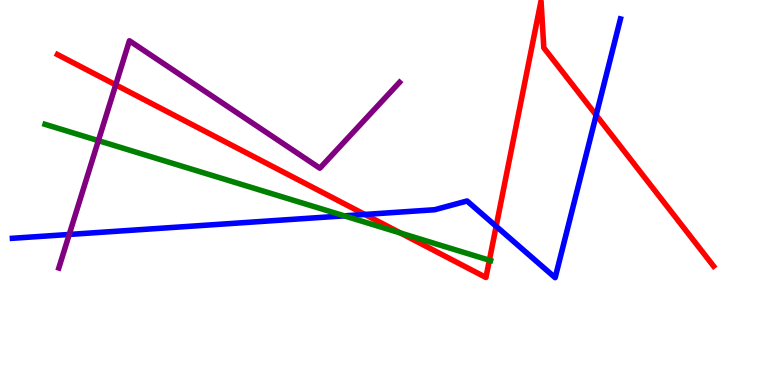[{'lines': ['blue', 'red'], 'intersections': [{'x': 4.71, 'y': 4.43}, {'x': 6.4, 'y': 4.12}, {'x': 7.69, 'y': 7.01}]}, {'lines': ['green', 'red'], 'intersections': [{'x': 5.17, 'y': 3.95}, {'x': 6.31, 'y': 3.24}]}, {'lines': ['purple', 'red'], 'intersections': [{'x': 1.49, 'y': 7.8}]}, {'lines': ['blue', 'green'], 'intersections': [{'x': 4.44, 'y': 4.39}]}, {'lines': ['blue', 'purple'], 'intersections': [{'x': 0.893, 'y': 3.91}]}, {'lines': ['green', 'purple'], 'intersections': [{'x': 1.27, 'y': 6.35}]}]